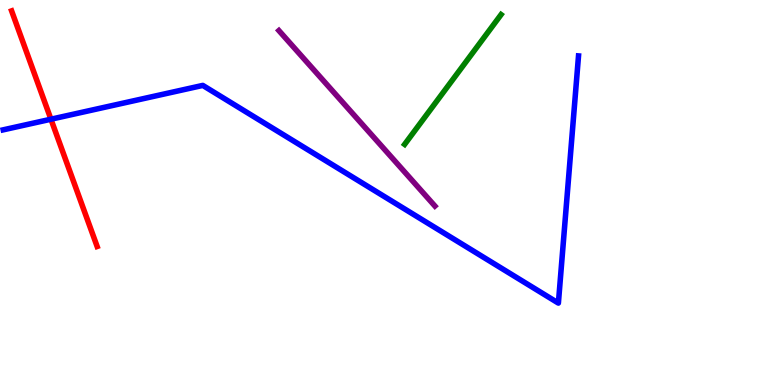[{'lines': ['blue', 'red'], 'intersections': [{'x': 0.657, 'y': 6.9}]}, {'lines': ['green', 'red'], 'intersections': []}, {'lines': ['purple', 'red'], 'intersections': []}, {'lines': ['blue', 'green'], 'intersections': []}, {'lines': ['blue', 'purple'], 'intersections': []}, {'lines': ['green', 'purple'], 'intersections': []}]